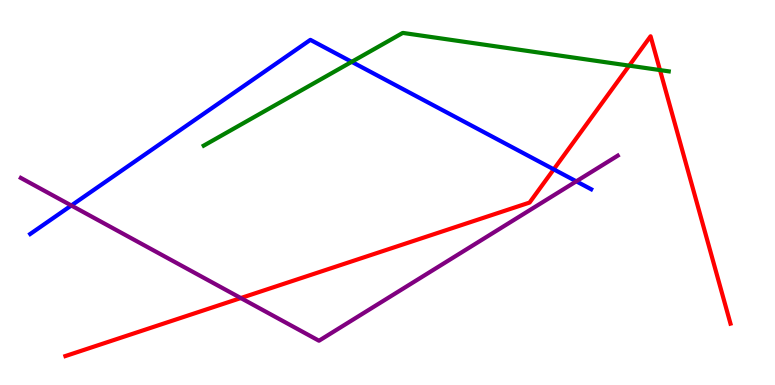[{'lines': ['blue', 'red'], 'intersections': [{'x': 7.15, 'y': 5.6}]}, {'lines': ['green', 'red'], 'intersections': [{'x': 8.12, 'y': 8.3}, {'x': 8.52, 'y': 8.18}]}, {'lines': ['purple', 'red'], 'intersections': [{'x': 3.11, 'y': 2.26}]}, {'lines': ['blue', 'green'], 'intersections': [{'x': 4.54, 'y': 8.39}]}, {'lines': ['blue', 'purple'], 'intersections': [{'x': 0.92, 'y': 4.66}, {'x': 7.44, 'y': 5.29}]}, {'lines': ['green', 'purple'], 'intersections': []}]